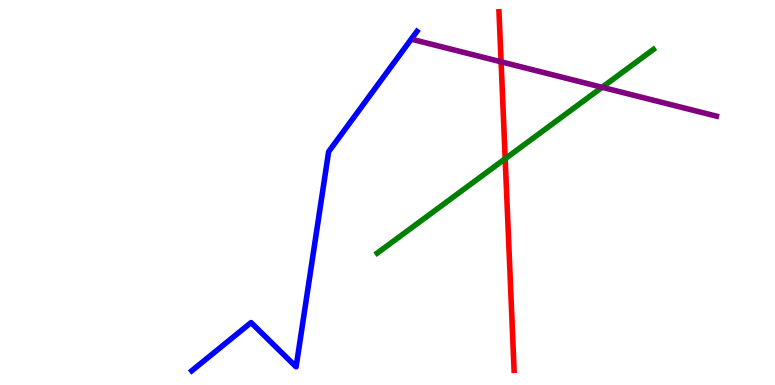[{'lines': ['blue', 'red'], 'intersections': []}, {'lines': ['green', 'red'], 'intersections': [{'x': 6.52, 'y': 5.88}]}, {'lines': ['purple', 'red'], 'intersections': [{'x': 6.47, 'y': 8.39}]}, {'lines': ['blue', 'green'], 'intersections': []}, {'lines': ['blue', 'purple'], 'intersections': []}, {'lines': ['green', 'purple'], 'intersections': [{'x': 7.77, 'y': 7.73}]}]